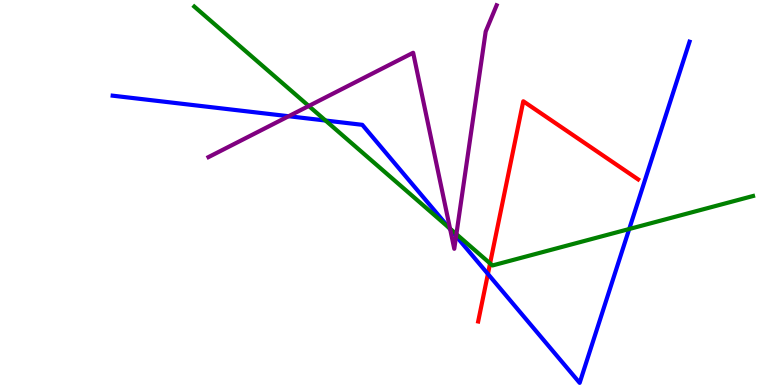[{'lines': ['blue', 'red'], 'intersections': [{'x': 6.3, 'y': 2.88}]}, {'lines': ['green', 'red'], 'intersections': [{'x': 6.32, 'y': 3.16}]}, {'lines': ['purple', 'red'], 'intersections': []}, {'lines': ['blue', 'green'], 'intersections': [{'x': 4.2, 'y': 6.87}, {'x': 5.79, 'y': 4.09}, {'x': 8.12, 'y': 4.05}]}, {'lines': ['blue', 'purple'], 'intersections': [{'x': 3.72, 'y': 6.98}, {'x': 5.81, 'y': 4.05}, {'x': 5.89, 'y': 3.87}]}, {'lines': ['green', 'purple'], 'intersections': [{'x': 3.98, 'y': 7.25}, {'x': 5.81, 'y': 4.06}, {'x': 5.89, 'y': 3.92}]}]